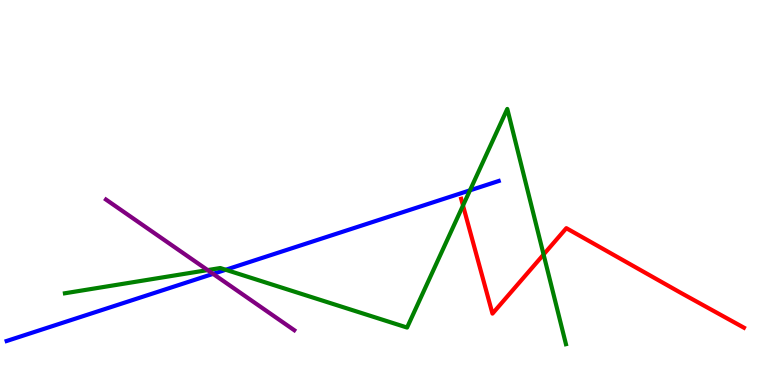[{'lines': ['blue', 'red'], 'intersections': []}, {'lines': ['green', 'red'], 'intersections': [{'x': 5.97, 'y': 4.66}, {'x': 7.01, 'y': 3.39}]}, {'lines': ['purple', 'red'], 'intersections': []}, {'lines': ['blue', 'green'], 'intersections': [{'x': 2.91, 'y': 2.99}, {'x': 6.06, 'y': 5.06}]}, {'lines': ['blue', 'purple'], 'intersections': [{'x': 2.75, 'y': 2.89}]}, {'lines': ['green', 'purple'], 'intersections': [{'x': 2.68, 'y': 2.98}]}]